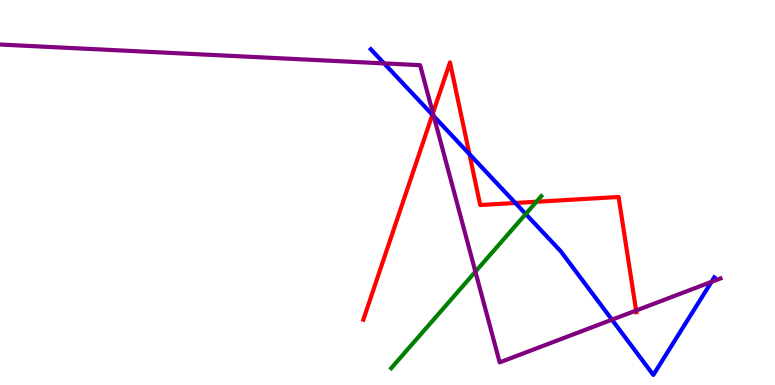[{'lines': ['blue', 'red'], 'intersections': [{'x': 5.58, 'y': 7.02}, {'x': 6.06, 'y': 6.0}, {'x': 6.65, 'y': 4.73}]}, {'lines': ['green', 'red'], 'intersections': [{'x': 6.92, 'y': 4.76}]}, {'lines': ['purple', 'red'], 'intersections': [{'x': 5.59, 'y': 7.06}, {'x': 8.21, 'y': 1.93}]}, {'lines': ['blue', 'green'], 'intersections': [{'x': 6.78, 'y': 4.44}]}, {'lines': ['blue', 'purple'], 'intersections': [{'x': 4.96, 'y': 8.35}, {'x': 5.6, 'y': 6.98}, {'x': 7.9, 'y': 1.7}, {'x': 9.18, 'y': 2.68}]}, {'lines': ['green', 'purple'], 'intersections': [{'x': 6.13, 'y': 2.94}]}]